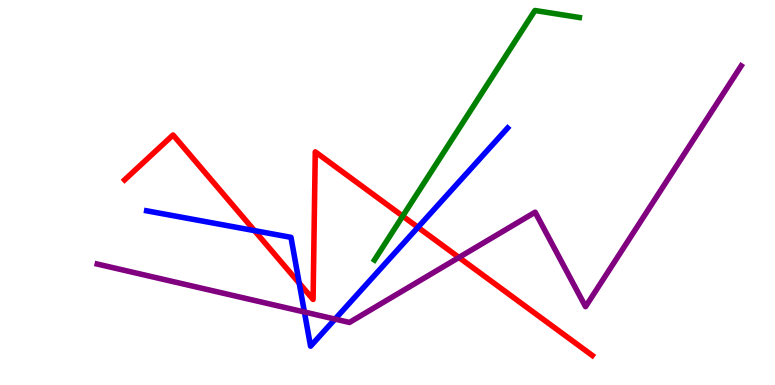[{'lines': ['blue', 'red'], 'intersections': [{'x': 3.28, 'y': 4.01}, {'x': 3.86, 'y': 2.64}, {'x': 5.39, 'y': 4.1}]}, {'lines': ['green', 'red'], 'intersections': [{'x': 5.2, 'y': 4.39}]}, {'lines': ['purple', 'red'], 'intersections': [{'x': 5.92, 'y': 3.31}]}, {'lines': ['blue', 'green'], 'intersections': []}, {'lines': ['blue', 'purple'], 'intersections': [{'x': 3.93, 'y': 1.9}, {'x': 4.32, 'y': 1.71}]}, {'lines': ['green', 'purple'], 'intersections': []}]